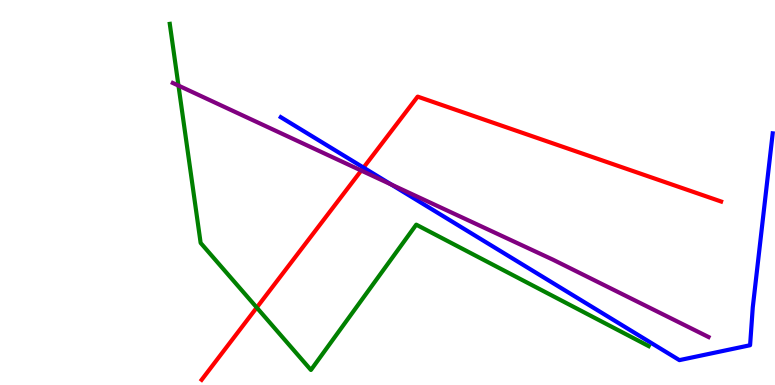[{'lines': ['blue', 'red'], 'intersections': [{'x': 4.69, 'y': 5.65}]}, {'lines': ['green', 'red'], 'intersections': [{'x': 3.31, 'y': 2.01}]}, {'lines': ['purple', 'red'], 'intersections': [{'x': 4.66, 'y': 5.57}]}, {'lines': ['blue', 'green'], 'intersections': []}, {'lines': ['blue', 'purple'], 'intersections': [{'x': 5.05, 'y': 5.21}]}, {'lines': ['green', 'purple'], 'intersections': [{'x': 2.3, 'y': 7.78}]}]